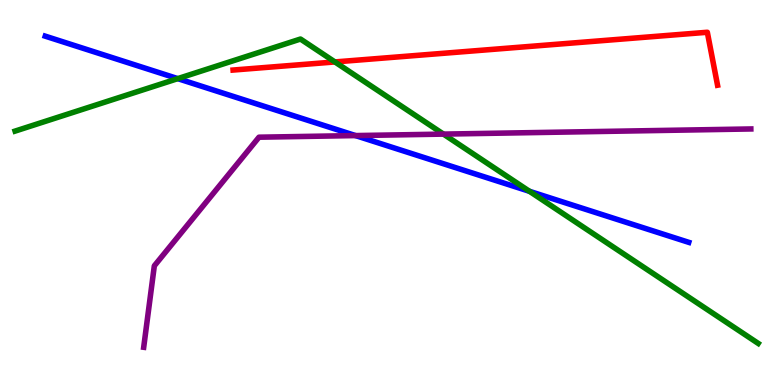[{'lines': ['blue', 'red'], 'intersections': []}, {'lines': ['green', 'red'], 'intersections': [{'x': 4.32, 'y': 8.39}]}, {'lines': ['purple', 'red'], 'intersections': []}, {'lines': ['blue', 'green'], 'intersections': [{'x': 2.29, 'y': 7.96}, {'x': 6.83, 'y': 5.03}]}, {'lines': ['blue', 'purple'], 'intersections': [{'x': 4.59, 'y': 6.48}]}, {'lines': ['green', 'purple'], 'intersections': [{'x': 5.72, 'y': 6.52}]}]